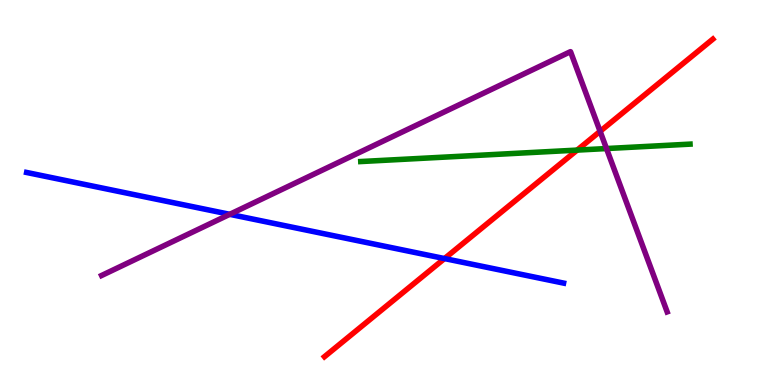[{'lines': ['blue', 'red'], 'intersections': [{'x': 5.74, 'y': 3.28}]}, {'lines': ['green', 'red'], 'intersections': [{'x': 7.45, 'y': 6.1}]}, {'lines': ['purple', 'red'], 'intersections': [{'x': 7.74, 'y': 6.59}]}, {'lines': ['blue', 'green'], 'intersections': []}, {'lines': ['blue', 'purple'], 'intersections': [{'x': 2.96, 'y': 4.43}]}, {'lines': ['green', 'purple'], 'intersections': [{'x': 7.83, 'y': 6.14}]}]